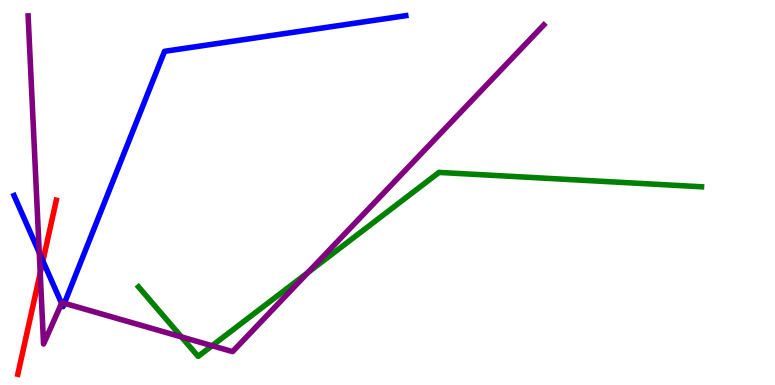[{'lines': ['blue', 'red'], 'intersections': [{'x': 0.553, 'y': 3.22}]}, {'lines': ['green', 'red'], 'intersections': []}, {'lines': ['purple', 'red'], 'intersections': [{'x': 0.519, 'y': 2.91}]}, {'lines': ['blue', 'green'], 'intersections': []}, {'lines': ['blue', 'purple'], 'intersections': [{'x': 0.507, 'y': 3.44}, {'x': 0.794, 'y': 2.12}, {'x': 0.831, 'y': 2.12}]}, {'lines': ['green', 'purple'], 'intersections': [{'x': 2.34, 'y': 1.25}, {'x': 2.74, 'y': 1.02}, {'x': 3.97, 'y': 2.92}]}]